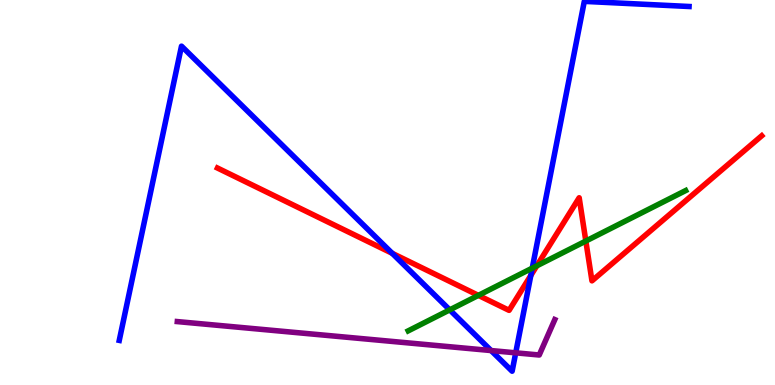[{'lines': ['blue', 'red'], 'intersections': [{'x': 5.06, 'y': 3.42}, {'x': 6.85, 'y': 2.85}]}, {'lines': ['green', 'red'], 'intersections': [{'x': 6.17, 'y': 2.33}, {'x': 6.93, 'y': 3.1}, {'x': 7.56, 'y': 3.74}]}, {'lines': ['purple', 'red'], 'intersections': []}, {'lines': ['blue', 'green'], 'intersections': [{'x': 5.8, 'y': 1.95}, {'x': 6.87, 'y': 3.04}]}, {'lines': ['blue', 'purple'], 'intersections': [{'x': 6.34, 'y': 0.895}, {'x': 6.65, 'y': 0.836}]}, {'lines': ['green', 'purple'], 'intersections': []}]